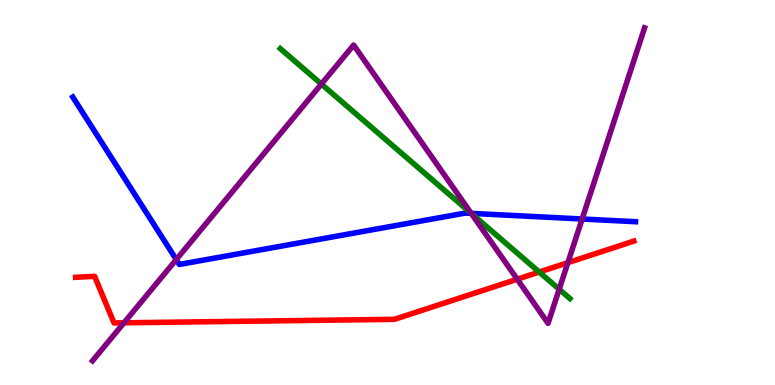[{'lines': ['blue', 'red'], 'intersections': []}, {'lines': ['green', 'red'], 'intersections': [{'x': 6.96, 'y': 2.93}]}, {'lines': ['purple', 'red'], 'intersections': [{'x': 1.6, 'y': 1.62}, {'x': 6.67, 'y': 2.75}, {'x': 7.33, 'y': 3.18}]}, {'lines': ['blue', 'green'], 'intersections': [{'x': 6.08, 'y': 4.46}]}, {'lines': ['blue', 'purple'], 'intersections': [{'x': 2.27, 'y': 3.26}, {'x': 6.08, 'y': 4.46}, {'x': 7.51, 'y': 4.31}]}, {'lines': ['green', 'purple'], 'intersections': [{'x': 4.15, 'y': 7.82}, {'x': 6.08, 'y': 4.46}, {'x': 7.22, 'y': 2.49}]}]